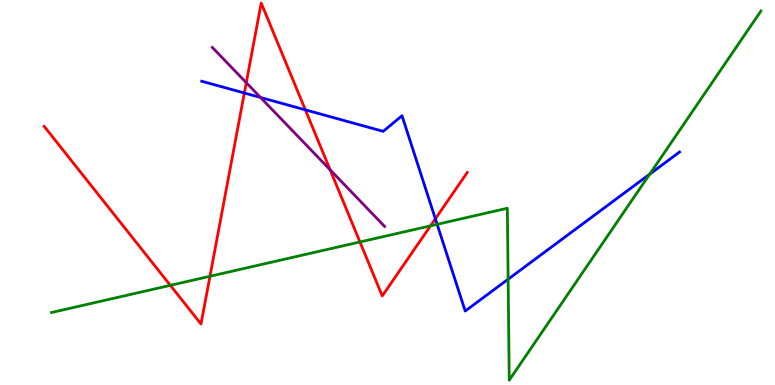[{'lines': ['blue', 'red'], 'intersections': [{'x': 3.15, 'y': 7.58}, {'x': 3.94, 'y': 7.15}, {'x': 5.62, 'y': 4.32}]}, {'lines': ['green', 'red'], 'intersections': [{'x': 2.2, 'y': 2.59}, {'x': 2.71, 'y': 2.82}, {'x': 4.64, 'y': 3.72}, {'x': 5.56, 'y': 4.13}]}, {'lines': ['purple', 'red'], 'intersections': [{'x': 3.18, 'y': 7.85}, {'x': 4.26, 'y': 5.59}]}, {'lines': ['blue', 'green'], 'intersections': [{'x': 5.64, 'y': 4.17}, {'x': 6.56, 'y': 2.75}, {'x': 8.38, 'y': 5.48}]}, {'lines': ['blue', 'purple'], 'intersections': [{'x': 3.36, 'y': 7.47}]}, {'lines': ['green', 'purple'], 'intersections': []}]